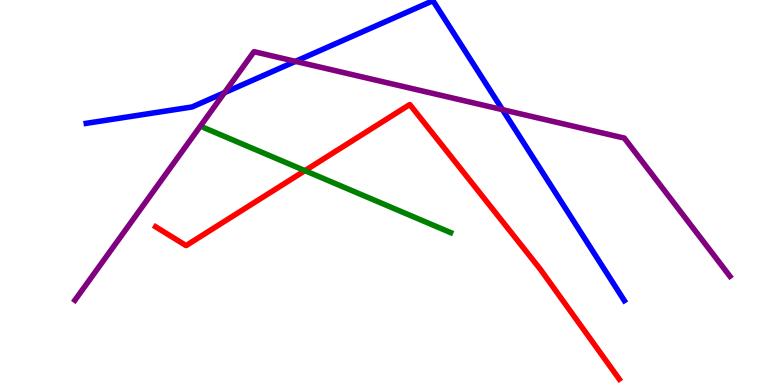[{'lines': ['blue', 'red'], 'intersections': []}, {'lines': ['green', 'red'], 'intersections': [{'x': 3.93, 'y': 5.57}]}, {'lines': ['purple', 'red'], 'intersections': []}, {'lines': ['blue', 'green'], 'intersections': []}, {'lines': ['blue', 'purple'], 'intersections': [{'x': 2.9, 'y': 7.59}, {'x': 3.81, 'y': 8.41}, {'x': 6.48, 'y': 7.15}]}, {'lines': ['green', 'purple'], 'intersections': []}]